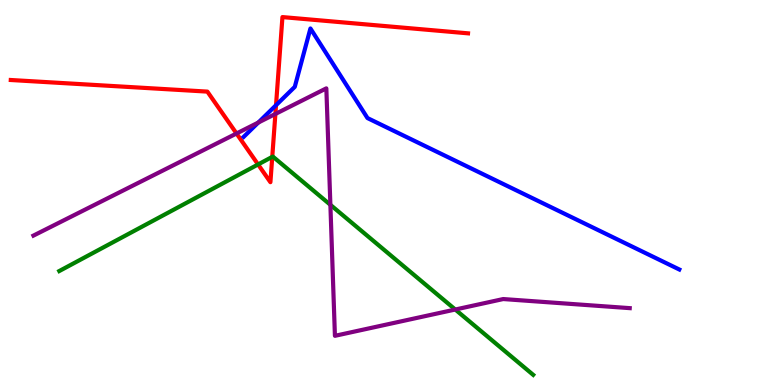[{'lines': ['blue', 'red'], 'intersections': [{'x': 3.56, 'y': 7.27}]}, {'lines': ['green', 'red'], 'intersections': [{'x': 3.33, 'y': 5.73}, {'x': 3.51, 'y': 5.93}]}, {'lines': ['purple', 'red'], 'intersections': [{'x': 3.05, 'y': 6.53}, {'x': 3.55, 'y': 7.04}]}, {'lines': ['blue', 'green'], 'intersections': []}, {'lines': ['blue', 'purple'], 'intersections': [{'x': 3.33, 'y': 6.82}]}, {'lines': ['green', 'purple'], 'intersections': [{'x': 4.26, 'y': 4.68}, {'x': 5.87, 'y': 1.96}]}]